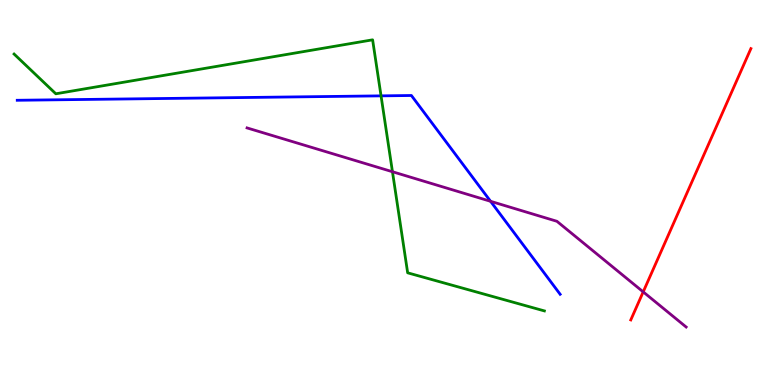[{'lines': ['blue', 'red'], 'intersections': []}, {'lines': ['green', 'red'], 'intersections': []}, {'lines': ['purple', 'red'], 'intersections': [{'x': 8.3, 'y': 2.42}]}, {'lines': ['blue', 'green'], 'intersections': [{'x': 4.92, 'y': 7.51}]}, {'lines': ['blue', 'purple'], 'intersections': [{'x': 6.33, 'y': 4.77}]}, {'lines': ['green', 'purple'], 'intersections': [{'x': 5.06, 'y': 5.54}]}]